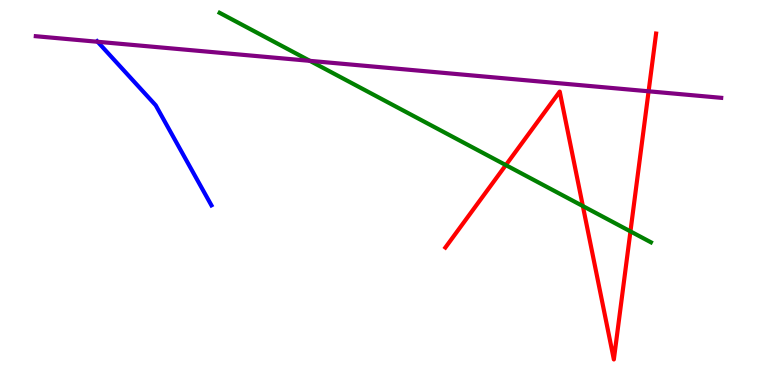[{'lines': ['blue', 'red'], 'intersections': []}, {'lines': ['green', 'red'], 'intersections': [{'x': 6.53, 'y': 5.71}, {'x': 7.52, 'y': 4.65}, {'x': 8.13, 'y': 3.99}]}, {'lines': ['purple', 'red'], 'intersections': [{'x': 8.37, 'y': 7.63}]}, {'lines': ['blue', 'green'], 'intersections': []}, {'lines': ['blue', 'purple'], 'intersections': [{'x': 1.26, 'y': 8.91}]}, {'lines': ['green', 'purple'], 'intersections': [{'x': 4.0, 'y': 8.42}]}]